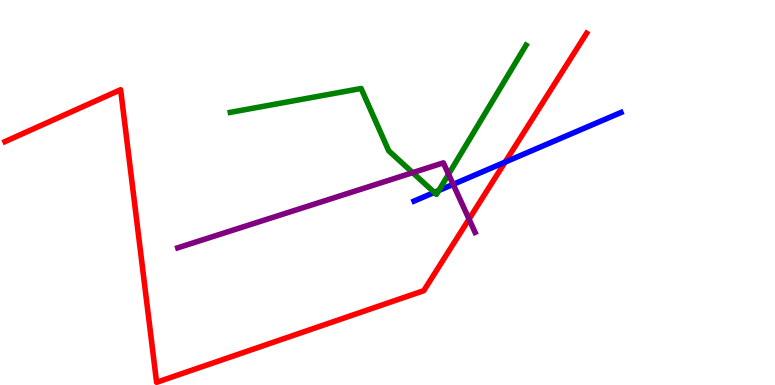[{'lines': ['blue', 'red'], 'intersections': [{'x': 6.52, 'y': 5.79}]}, {'lines': ['green', 'red'], 'intersections': []}, {'lines': ['purple', 'red'], 'intersections': [{'x': 6.05, 'y': 4.31}]}, {'lines': ['blue', 'green'], 'intersections': [{'x': 5.6, 'y': 5.0}, {'x': 5.66, 'y': 5.05}]}, {'lines': ['blue', 'purple'], 'intersections': [{'x': 5.85, 'y': 5.21}]}, {'lines': ['green', 'purple'], 'intersections': [{'x': 5.32, 'y': 5.52}, {'x': 5.79, 'y': 5.47}]}]